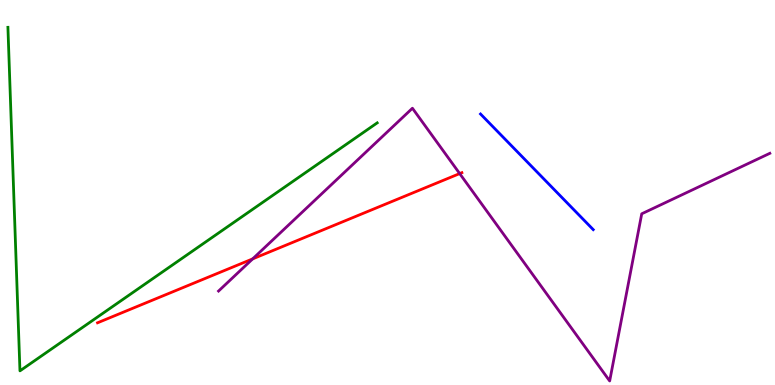[{'lines': ['blue', 'red'], 'intersections': []}, {'lines': ['green', 'red'], 'intersections': []}, {'lines': ['purple', 'red'], 'intersections': [{'x': 3.26, 'y': 3.28}, {'x': 5.93, 'y': 5.49}]}, {'lines': ['blue', 'green'], 'intersections': []}, {'lines': ['blue', 'purple'], 'intersections': []}, {'lines': ['green', 'purple'], 'intersections': []}]